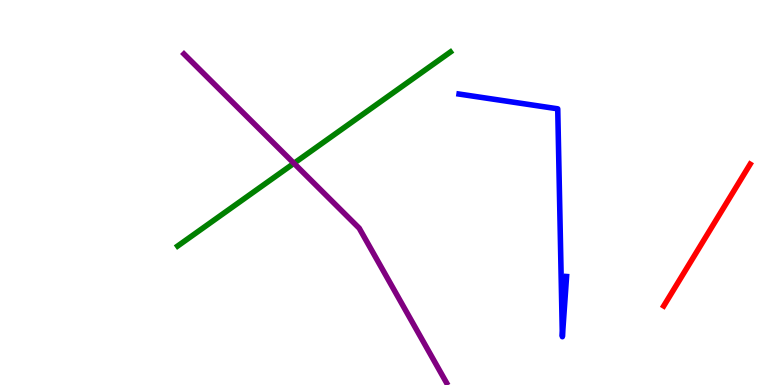[{'lines': ['blue', 'red'], 'intersections': []}, {'lines': ['green', 'red'], 'intersections': []}, {'lines': ['purple', 'red'], 'intersections': []}, {'lines': ['blue', 'green'], 'intersections': []}, {'lines': ['blue', 'purple'], 'intersections': []}, {'lines': ['green', 'purple'], 'intersections': [{'x': 3.79, 'y': 5.76}]}]